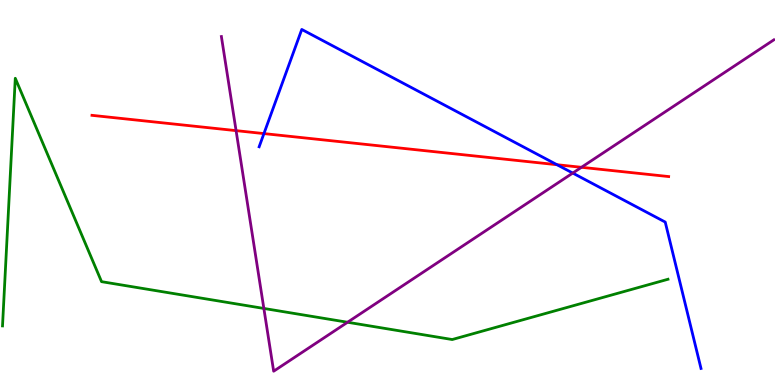[{'lines': ['blue', 'red'], 'intersections': [{'x': 3.41, 'y': 6.53}, {'x': 7.19, 'y': 5.72}]}, {'lines': ['green', 'red'], 'intersections': []}, {'lines': ['purple', 'red'], 'intersections': [{'x': 3.05, 'y': 6.61}, {'x': 7.5, 'y': 5.65}]}, {'lines': ['blue', 'green'], 'intersections': []}, {'lines': ['blue', 'purple'], 'intersections': [{'x': 7.39, 'y': 5.5}]}, {'lines': ['green', 'purple'], 'intersections': [{'x': 3.4, 'y': 1.99}, {'x': 4.48, 'y': 1.63}]}]